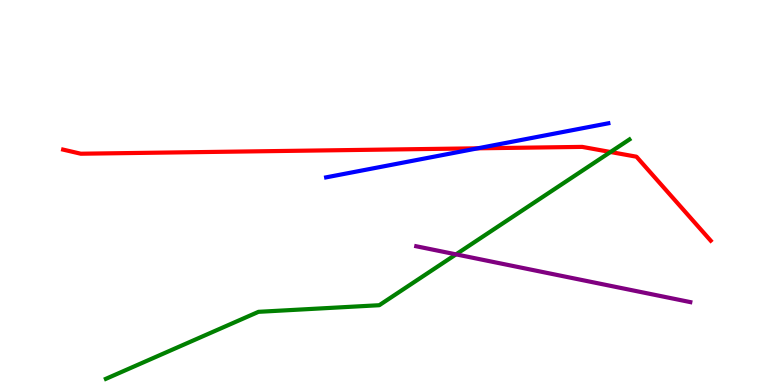[{'lines': ['blue', 'red'], 'intersections': [{'x': 6.16, 'y': 6.15}]}, {'lines': ['green', 'red'], 'intersections': [{'x': 7.88, 'y': 6.05}]}, {'lines': ['purple', 'red'], 'intersections': []}, {'lines': ['blue', 'green'], 'intersections': []}, {'lines': ['blue', 'purple'], 'intersections': []}, {'lines': ['green', 'purple'], 'intersections': [{'x': 5.88, 'y': 3.39}]}]